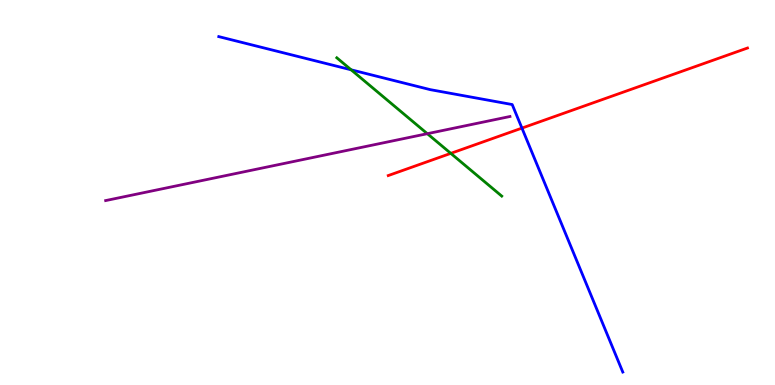[{'lines': ['blue', 'red'], 'intersections': [{'x': 6.73, 'y': 6.67}]}, {'lines': ['green', 'red'], 'intersections': [{'x': 5.82, 'y': 6.02}]}, {'lines': ['purple', 'red'], 'intersections': []}, {'lines': ['blue', 'green'], 'intersections': [{'x': 4.53, 'y': 8.19}]}, {'lines': ['blue', 'purple'], 'intersections': []}, {'lines': ['green', 'purple'], 'intersections': [{'x': 5.51, 'y': 6.53}]}]